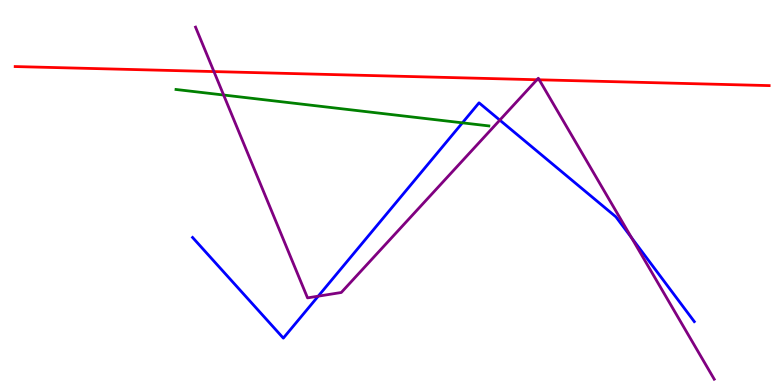[{'lines': ['blue', 'red'], 'intersections': []}, {'lines': ['green', 'red'], 'intersections': []}, {'lines': ['purple', 'red'], 'intersections': [{'x': 2.76, 'y': 8.14}, {'x': 6.93, 'y': 7.93}, {'x': 6.96, 'y': 7.93}]}, {'lines': ['blue', 'green'], 'intersections': [{'x': 5.97, 'y': 6.81}]}, {'lines': ['blue', 'purple'], 'intersections': [{'x': 4.11, 'y': 2.31}, {'x': 6.45, 'y': 6.88}, {'x': 8.15, 'y': 3.83}]}, {'lines': ['green', 'purple'], 'intersections': [{'x': 2.89, 'y': 7.53}]}]